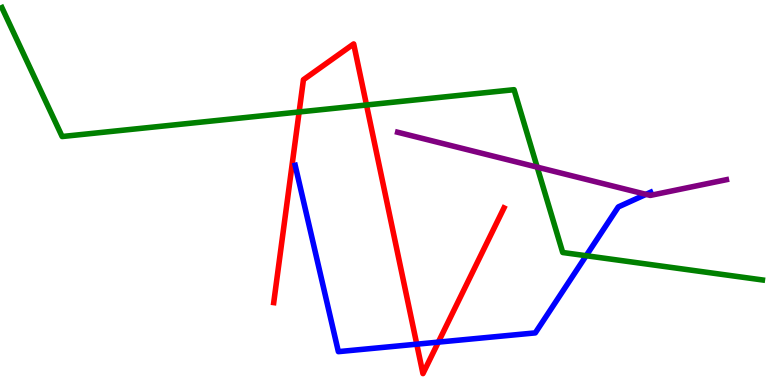[{'lines': ['blue', 'red'], 'intersections': [{'x': 5.38, 'y': 1.06}, {'x': 5.66, 'y': 1.11}]}, {'lines': ['green', 'red'], 'intersections': [{'x': 3.86, 'y': 7.09}, {'x': 4.73, 'y': 7.27}]}, {'lines': ['purple', 'red'], 'intersections': []}, {'lines': ['blue', 'green'], 'intersections': [{'x': 7.56, 'y': 3.36}]}, {'lines': ['blue', 'purple'], 'intersections': [{'x': 8.34, 'y': 4.95}]}, {'lines': ['green', 'purple'], 'intersections': [{'x': 6.93, 'y': 5.66}]}]